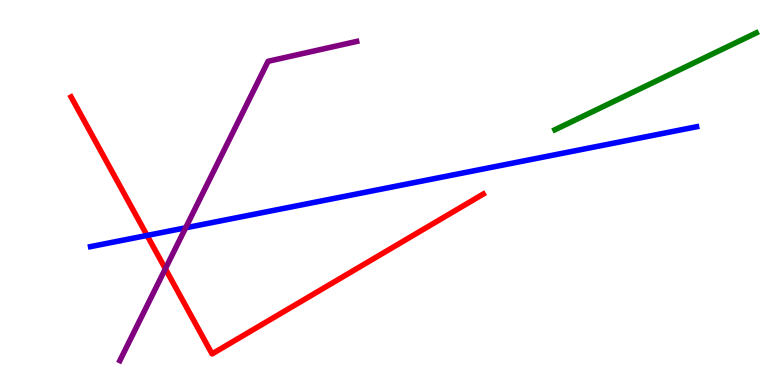[{'lines': ['blue', 'red'], 'intersections': [{'x': 1.9, 'y': 3.88}]}, {'lines': ['green', 'red'], 'intersections': []}, {'lines': ['purple', 'red'], 'intersections': [{'x': 2.13, 'y': 3.02}]}, {'lines': ['blue', 'green'], 'intersections': []}, {'lines': ['blue', 'purple'], 'intersections': [{'x': 2.4, 'y': 4.08}]}, {'lines': ['green', 'purple'], 'intersections': []}]